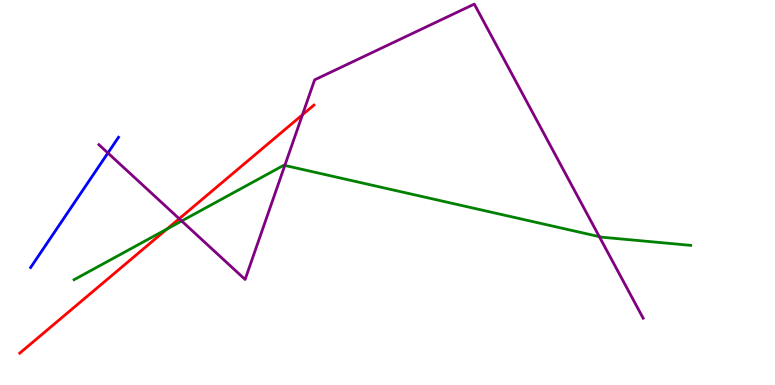[{'lines': ['blue', 'red'], 'intersections': []}, {'lines': ['green', 'red'], 'intersections': [{'x': 2.15, 'y': 4.05}]}, {'lines': ['purple', 'red'], 'intersections': [{'x': 2.31, 'y': 4.32}, {'x': 3.9, 'y': 7.02}]}, {'lines': ['blue', 'green'], 'intersections': []}, {'lines': ['blue', 'purple'], 'intersections': [{'x': 1.39, 'y': 6.03}]}, {'lines': ['green', 'purple'], 'intersections': [{'x': 2.34, 'y': 4.26}, {'x': 3.67, 'y': 5.7}, {'x': 7.73, 'y': 3.85}]}]